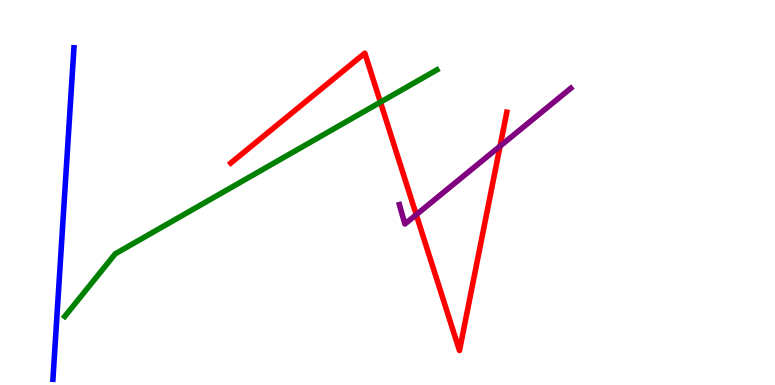[{'lines': ['blue', 'red'], 'intersections': []}, {'lines': ['green', 'red'], 'intersections': [{'x': 4.91, 'y': 7.35}]}, {'lines': ['purple', 'red'], 'intersections': [{'x': 5.37, 'y': 4.42}, {'x': 6.45, 'y': 6.2}]}, {'lines': ['blue', 'green'], 'intersections': []}, {'lines': ['blue', 'purple'], 'intersections': []}, {'lines': ['green', 'purple'], 'intersections': []}]